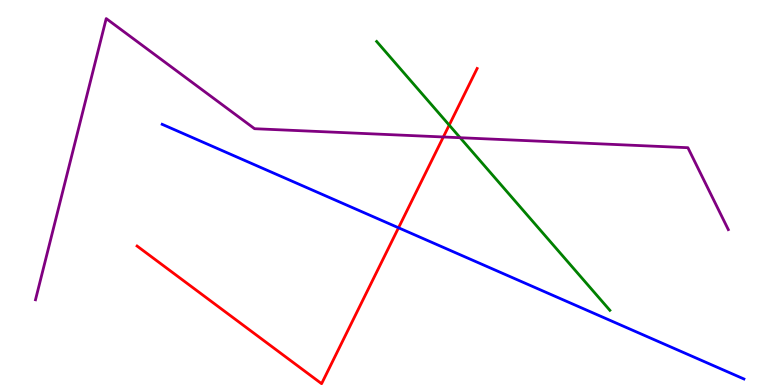[{'lines': ['blue', 'red'], 'intersections': [{'x': 5.14, 'y': 4.08}]}, {'lines': ['green', 'red'], 'intersections': [{'x': 5.8, 'y': 6.75}]}, {'lines': ['purple', 'red'], 'intersections': [{'x': 5.72, 'y': 6.44}]}, {'lines': ['blue', 'green'], 'intersections': []}, {'lines': ['blue', 'purple'], 'intersections': []}, {'lines': ['green', 'purple'], 'intersections': [{'x': 5.94, 'y': 6.42}]}]